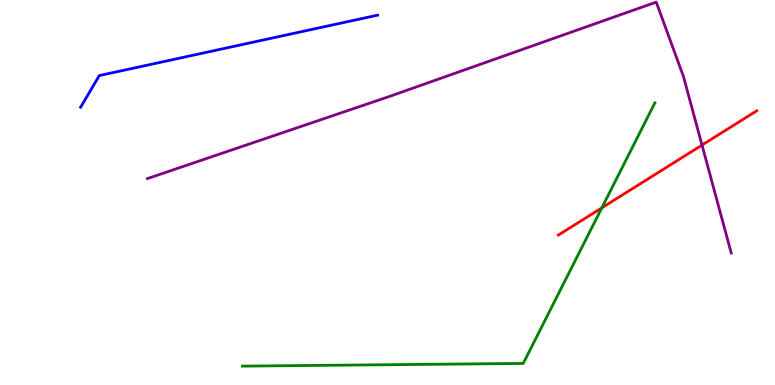[{'lines': ['blue', 'red'], 'intersections': []}, {'lines': ['green', 'red'], 'intersections': [{'x': 7.77, 'y': 4.6}]}, {'lines': ['purple', 'red'], 'intersections': [{'x': 9.06, 'y': 6.23}]}, {'lines': ['blue', 'green'], 'intersections': []}, {'lines': ['blue', 'purple'], 'intersections': []}, {'lines': ['green', 'purple'], 'intersections': []}]